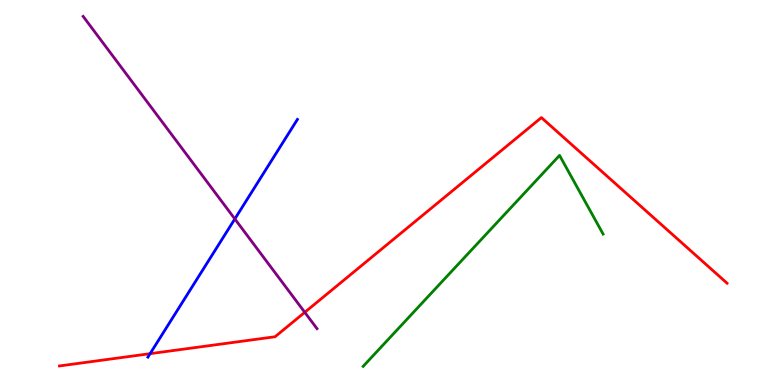[{'lines': ['blue', 'red'], 'intersections': [{'x': 1.94, 'y': 0.814}]}, {'lines': ['green', 'red'], 'intersections': []}, {'lines': ['purple', 'red'], 'intersections': [{'x': 3.93, 'y': 1.89}]}, {'lines': ['blue', 'green'], 'intersections': []}, {'lines': ['blue', 'purple'], 'intersections': [{'x': 3.03, 'y': 4.31}]}, {'lines': ['green', 'purple'], 'intersections': []}]